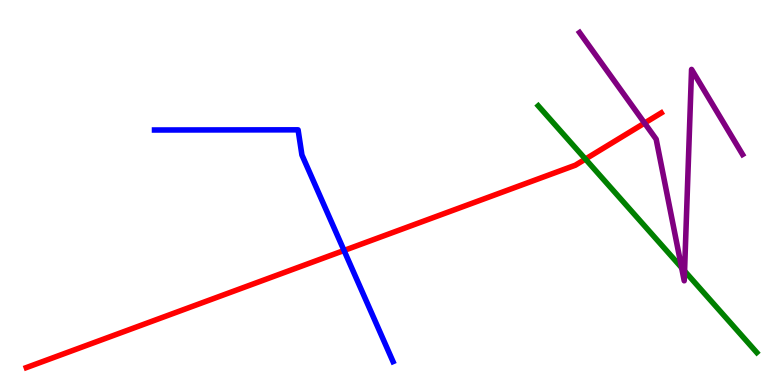[{'lines': ['blue', 'red'], 'intersections': [{'x': 4.44, 'y': 3.49}]}, {'lines': ['green', 'red'], 'intersections': [{'x': 7.55, 'y': 5.87}]}, {'lines': ['purple', 'red'], 'intersections': [{'x': 8.32, 'y': 6.8}]}, {'lines': ['blue', 'green'], 'intersections': []}, {'lines': ['blue', 'purple'], 'intersections': []}, {'lines': ['green', 'purple'], 'intersections': [{'x': 8.8, 'y': 3.05}, {'x': 8.83, 'y': 2.96}]}]